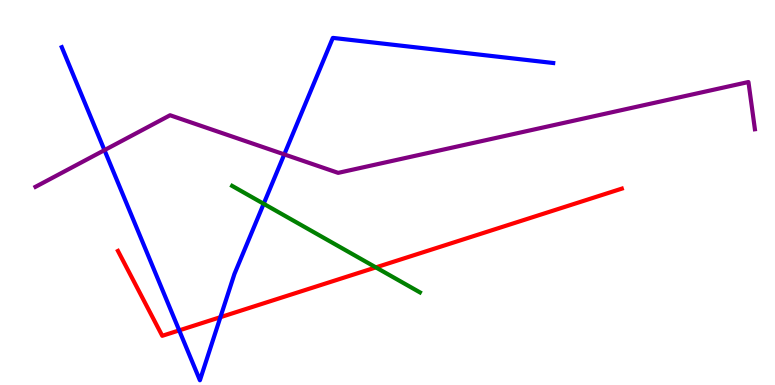[{'lines': ['blue', 'red'], 'intersections': [{'x': 2.31, 'y': 1.42}, {'x': 2.84, 'y': 1.76}]}, {'lines': ['green', 'red'], 'intersections': [{'x': 4.85, 'y': 3.05}]}, {'lines': ['purple', 'red'], 'intersections': []}, {'lines': ['blue', 'green'], 'intersections': [{'x': 3.4, 'y': 4.71}]}, {'lines': ['blue', 'purple'], 'intersections': [{'x': 1.35, 'y': 6.1}, {'x': 3.67, 'y': 5.99}]}, {'lines': ['green', 'purple'], 'intersections': []}]